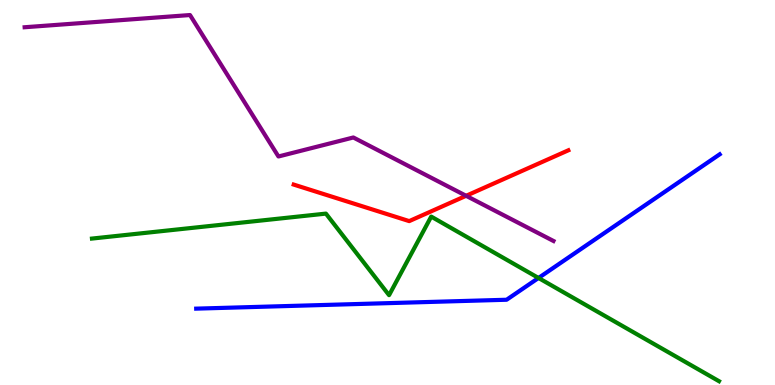[{'lines': ['blue', 'red'], 'intersections': []}, {'lines': ['green', 'red'], 'intersections': []}, {'lines': ['purple', 'red'], 'intersections': [{'x': 6.01, 'y': 4.91}]}, {'lines': ['blue', 'green'], 'intersections': [{'x': 6.95, 'y': 2.78}]}, {'lines': ['blue', 'purple'], 'intersections': []}, {'lines': ['green', 'purple'], 'intersections': []}]